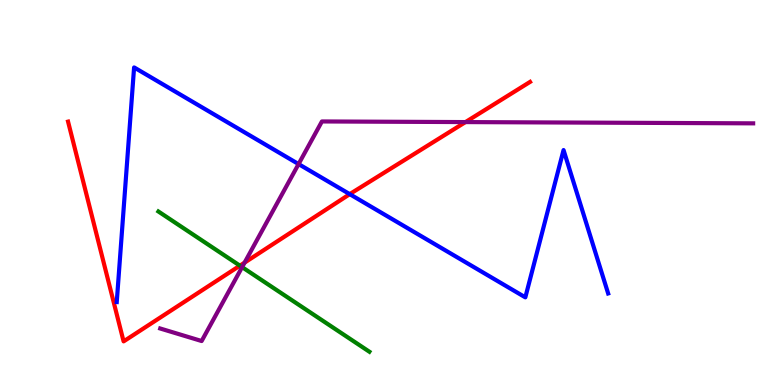[{'lines': ['blue', 'red'], 'intersections': [{'x': 4.51, 'y': 4.96}]}, {'lines': ['green', 'red'], 'intersections': [{'x': 3.1, 'y': 3.1}]}, {'lines': ['purple', 'red'], 'intersections': [{'x': 3.16, 'y': 3.18}, {'x': 6.01, 'y': 6.83}]}, {'lines': ['blue', 'green'], 'intersections': []}, {'lines': ['blue', 'purple'], 'intersections': [{'x': 3.85, 'y': 5.74}]}, {'lines': ['green', 'purple'], 'intersections': [{'x': 3.12, 'y': 3.06}]}]